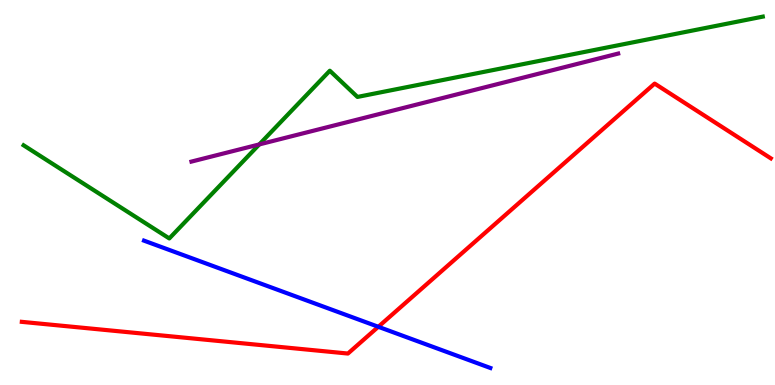[{'lines': ['blue', 'red'], 'intersections': [{'x': 4.88, 'y': 1.51}]}, {'lines': ['green', 'red'], 'intersections': []}, {'lines': ['purple', 'red'], 'intersections': []}, {'lines': ['blue', 'green'], 'intersections': []}, {'lines': ['blue', 'purple'], 'intersections': []}, {'lines': ['green', 'purple'], 'intersections': [{'x': 3.35, 'y': 6.25}]}]